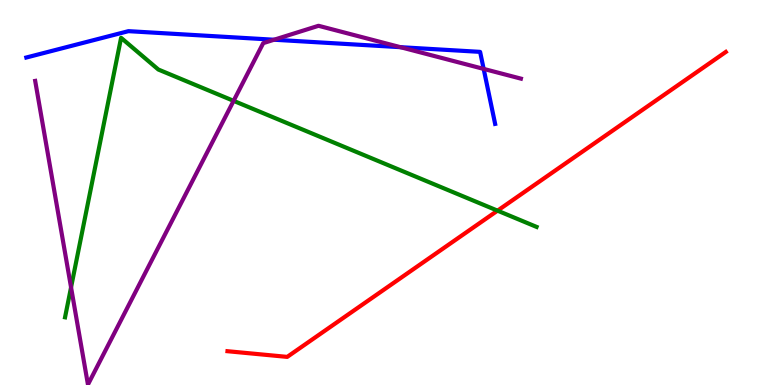[{'lines': ['blue', 'red'], 'intersections': []}, {'lines': ['green', 'red'], 'intersections': [{'x': 6.42, 'y': 4.53}]}, {'lines': ['purple', 'red'], 'intersections': []}, {'lines': ['blue', 'green'], 'intersections': []}, {'lines': ['blue', 'purple'], 'intersections': [{'x': 3.54, 'y': 8.97}, {'x': 5.17, 'y': 8.77}, {'x': 6.24, 'y': 8.21}]}, {'lines': ['green', 'purple'], 'intersections': [{'x': 0.917, 'y': 2.54}, {'x': 3.01, 'y': 7.38}]}]